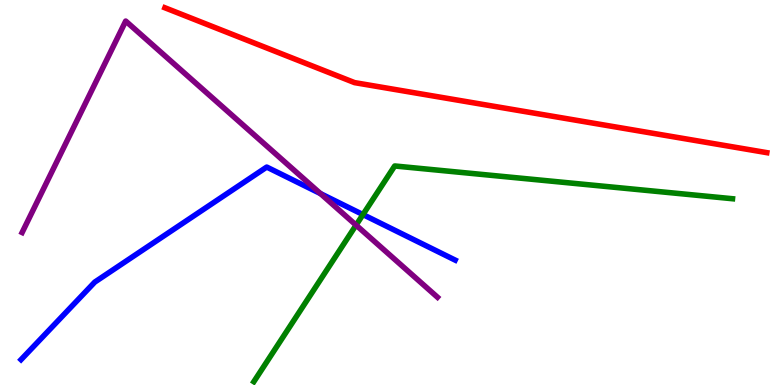[{'lines': ['blue', 'red'], 'intersections': []}, {'lines': ['green', 'red'], 'intersections': []}, {'lines': ['purple', 'red'], 'intersections': []}, {'lines': ['blue', 'green'], 'intersections': [{'x': 4.68, 'y': 4.43}]}, {'lines': ['blue', 'purple'], 'intersections': [{'x': 4.14, 'y': 4.97}]}, {'lines': ['green', 'purple'], 'intersections': [{'x': 4.59, 'y': 4.15}]}]